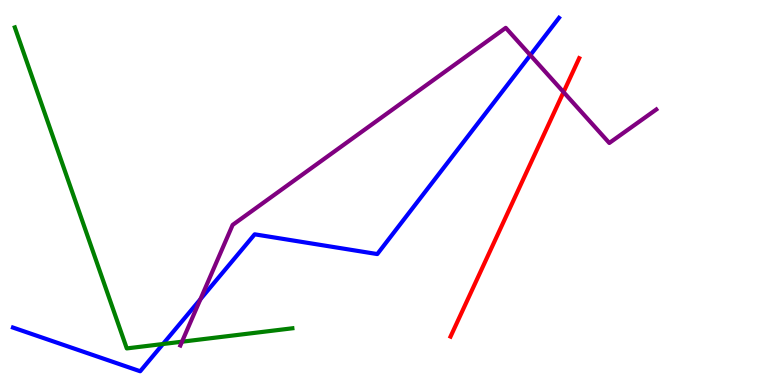[{'lines': ['blue', 'red'], 'intersections': []}, {'lines': ['green', 'red'], 'intersections': []}, {'lines': ['purple', 'red'], 'intersections': [{'x': 7.27, 'y': 7.61}]}, {'lines': ['blue', 'green'], 'intersections': [{'x': 2.1, 'y': 1.06}]}, {'lines': ['blue', 'purple'], 'intersections': [{'x': 2.59, 'y': 2.23}, {'x': 6.84, 'y': 8.57}]}, {'lines': ['green', 'purple'], 'intersections': [{'x': 2.35, 'y': 1.12}]}]